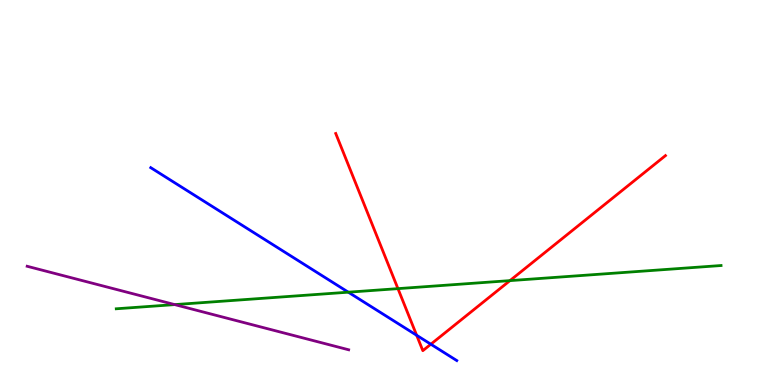[{'lines': ['blue', 'red'], 'intersections': [{'x': 5.38, 'y': 1.29}, {'x': 5.56, 'y': 1.06}]}, {'lines': ['green', 'red'], 'intersections': [{'x': 5.13, 'y': 2.5}, {'x': 6.58, 'y': 2.71}]}, {'lines': ['purple', 'red'], 'intersections': []}, {'lines': ['blue', 'green'], 'intersections': [{'x': 4.49, 'y': 2.41}]}, {'lines': ['blue', 'purple'], 'intersections': []}, {'lines': ['green', 'purple'], 'intersections': [{'x': 2.25, 'y': 2.09}]}]